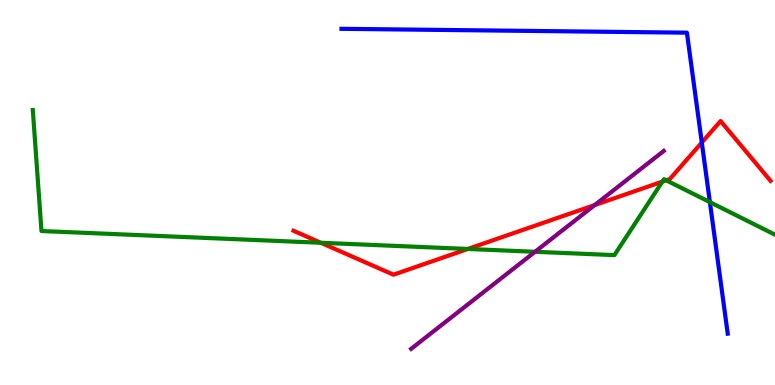[{'lines': ['blue', 'red'], 'intersections': [{'x': 9.06, 'y': 6.3}]}, {'lines': ['green', 'red'], 'intersections': [{'x': 4.14, 'y': 3.69}, {'x': 6.04, 'y': 3.53}, {'x': 8.55, 'y': 5.28}, {'x': 8.6, 'y': 5.32}]}, {'lines': ['purple', 'red'], 'intersections': [{'x': 7.67, 'y': 4.67}]}, {'lines': ['blue', 'green'], 'intersections': [{'x': 9.16, 'y': 4.75}]}, {'lines': ['blue', 'purple'], 'intersections': []}, {'lines': ['green', 'purple'], 'intersections': [{'x': 6.9, 'y': 3.46}]}]